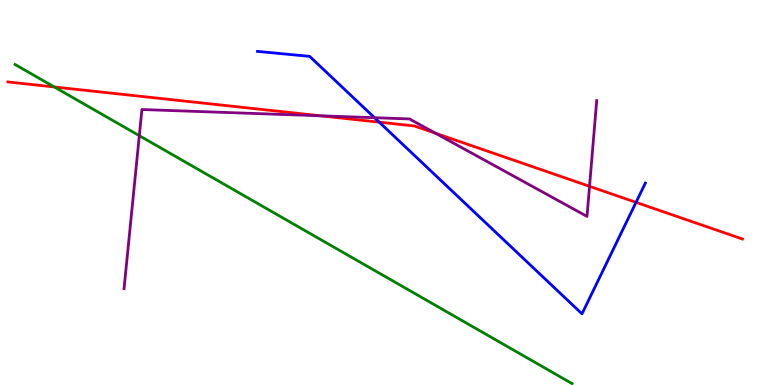[{'lines': ['blue', 'red'], 'intersections': [{'x': 4.89, 'y': 6.83}, {'x': 8.21, 'y': 4.74}]}, {'lines': ['green', 'red'], 'intersections': [{'x': 0.7, 'y': 7.74}]}, {'lines': ['purple', 'red'], 'intersections': [{'x': 4.14, 'y': 6.99}, {'x': 5.62, 'y': 6.54}, {'x': 7.61, 'y': 5.16}]}, {'lines': ['blue', 'green'], 'intersections': []}, {'lines': ['blue', 'purple'], 'intersections': [{'x': 4.83, 'y': 6.94}]}, {'lines': ['green', 'purple'], 'intersections': [{'x': 1.8, 'y': 6.48}]}]